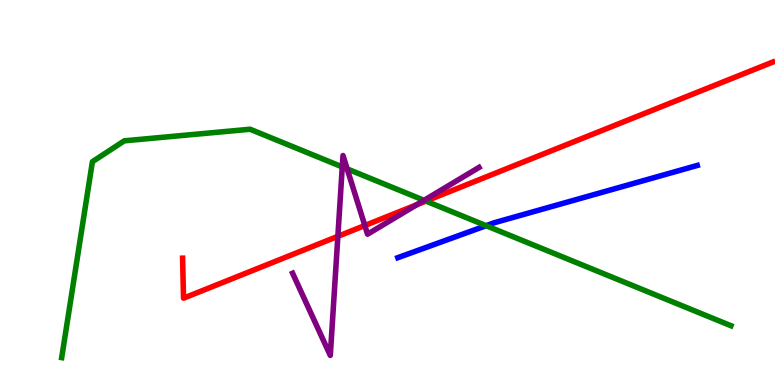[{'lines': ['blue', 'red'], 'intersections': []}, {'lines': ['green', 'red'], 'intersections': [{'x': 5.5, 'y': 4.78}]}, {'lines': ['purple', 'red'], 'intersections': [{'x': 4.36, 'y': 3.86}, {'x': 4.71, 'y': 4.14}, {'x': 5.38, 'y': 4.68}]}, {'lines': ['blue', 'green'], 'intersections': [{'x': 6.27, 'y': 4.14}]}, {'lines': ['blue', 'purple'], 'intersections': []}, {'lines': ['green', 'purple'], 'intersections': [{'x': 4.42, 'y': 5.66}, {'x': 4.48, 'y': 5.61}, {'x': 5.47, 'y': 4.8}]}]